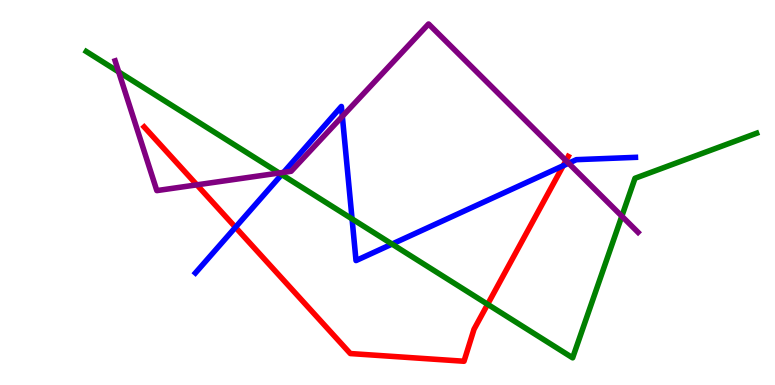[{'lines': ['blue', 'red'], 'intersections': [{'x': 3.04, 'y': 4.1}, {'x': 7.27, 'y': 5.7}]}, {'lines': ['green', 'red'], 'intersections': [{'x': 6.29, 'y': 2.1}]}, {'lines': ['purple', 'red'], 'intersections': [{'x': 2.54, 'y': 5.2}, {'x': 7.3, 'y': 5.83}]}, {'lines': ['blue', 'green'], 'intersections': [{'x': 3.63, 'y': 5.47}, {'x': 4.54, 'y': 4.31}, {'x': 5.06, 'y': 3.66}]}, {'lines': ['blue', 'purple'], 'intersections': [{'x': 3.66, 'y': 5.52}, {'x': 4.42, 'y': 6.98}, {'x': 7.34, 'y': 5.76}]}, {'lines': ['green', 'purple'], 'intersections': [{'x': 1.53, 'y': 8.13}, {'x': 3.6, 'y': 5.51}, {'x': 8.02, 'y': 4.38}]}]